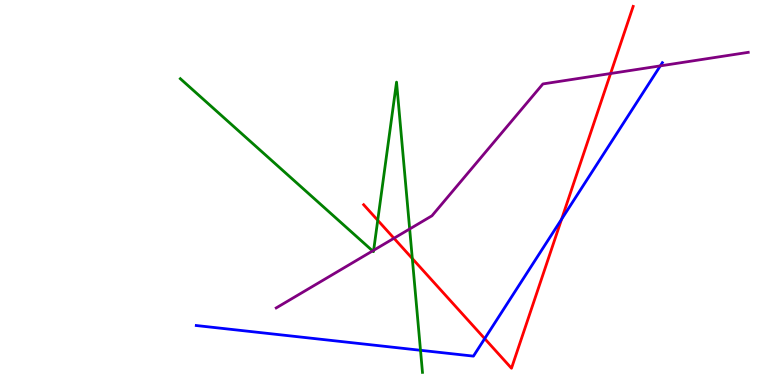[{'lines': ['blue', 'red'], 'intersections': [{'x': 6.25, 'y': 1.2}, {'x': 7.25, 'y': 4.31}]}, {'lines': ['green', 'red'], 'intersections': [{'x': 4.87, 'y': 4.28}, {'x': 5.32, 'y': 3.28}]}, {'lines': ['purple', 'red'], 'intersections': [{'x': 5.08, 'y': 3.81}, {'x': 7.88, 'y': 8.09}]}, {'lines': ['blue', 'green'], 'intersections': [{'x': 5.43, 'y': 0.902}]}, {'lines': ['blue', 'purple'], 'intersections': [{'x': 8.52, 'y': 8.29}]}, {'lines': ['green', 'purple'], 'intersections': [{'x': 4.81, 'y': 3.48}, {'x': 4.82, 'y': 3.5}, {'x': 5.29, 'y': 4.05}]}]